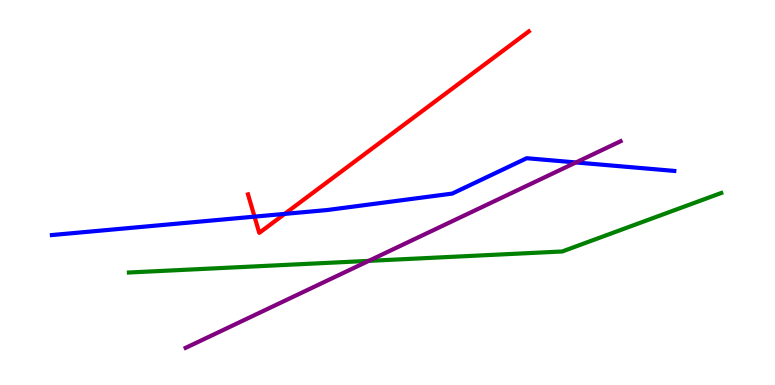[{'lines': ['blue', 'red'], 'intersections': [{'x': 3.28, 'y': 4.37}, {'x': 3.67, 'y': 4.44}]}, {'lines': ['green', 'red'], 'intersections': []}, {'lines': ['purple', 'red'], 'intersections': []}, {'lines': ['blue', 'green'], 'intersections': []}, {'lines': ['blue', 'purple'], 'intersections': [{'x': 7.43, 'y': 5.78}]}, {'lines': ['green', 'purple'], 'intersections': [{'x': 4.76, 'y': 3.22}]}]